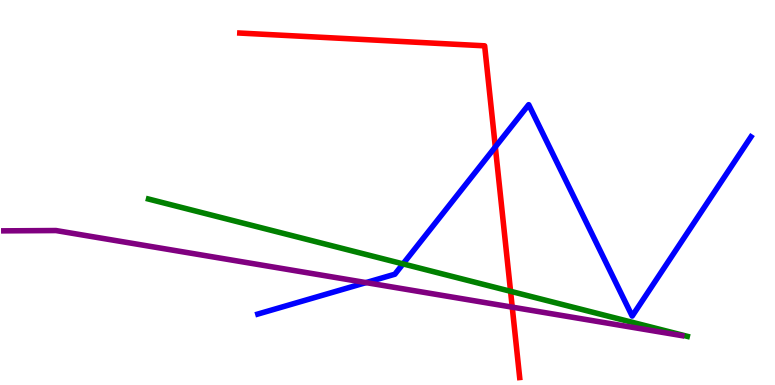[{'lines': ['blue', 'red'], 'intersections': [{'x': 6.39, 'y': 6.18}]}, {'lines': ['green', 'red'], 'intersections': [{'x': 6.59, 'y': 2.43}]}, {'lines': ['purple', 'red'], 'intersections': [{'x': 6.61, 'y': 2.02}]}, {'lines': ['blue', 'green'], 'intersections': [{'x': 5.2, 'y': 3.15}]}, {'lines': ['blue', 'purple'], 'intersections': [{'x': 4.72, 'y': 2.66}]}, {'lines': ['green', 'purple'], 'intersections': []}]